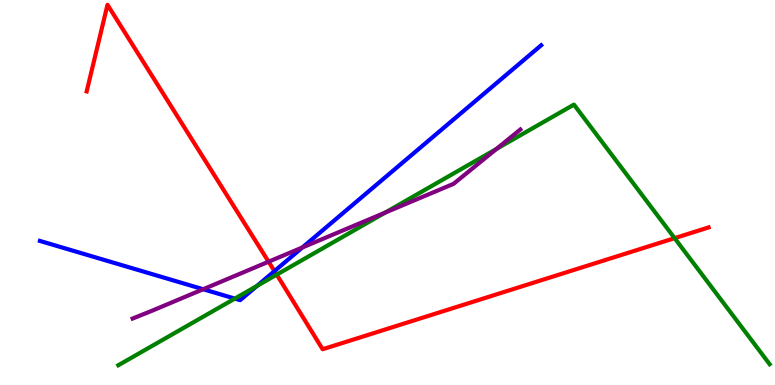[{'lines': ['blue', 'red'], 'intersections': [{'x': 3.54, 'y': 2.96}]}, {'lines': ['green', 'red'], 'intersections': [{'x': 3.57, 'y': 2.87}, {'x': 8.7, 'y': 3.81}]}, {'lines': ['purple', 'red'], 'intersections': [{'x': 3.47, 'y': 3.2}]}, {'lines': ['blue', 'green'], 'intersections': [{'x': 3.03, 'y': 2.24}, {'x': 3.32, 'y': 2.57}]}, {'lines': ['blue', 'purple'], 'intersections': [{'x': 2.62, 'y': 2.49}, {'x': 3.9, 'y': 3.57}]}, {'lines': ['green', 'purple'], 'intersections': [{'x': 4.97, 'y': 4.48}, {'x': 6.41, 'y': 6.13}]}]